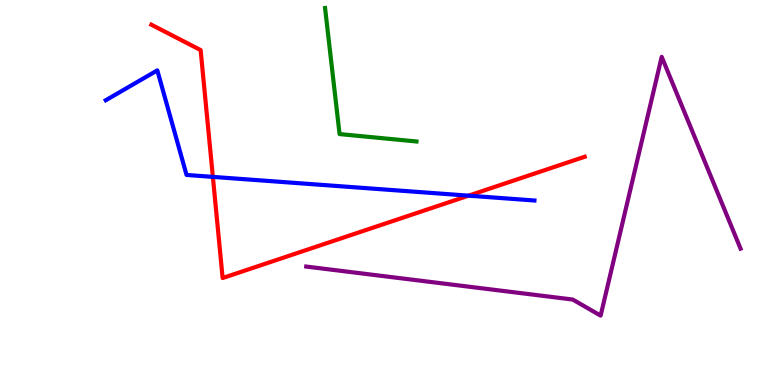[{'lines': ['blue', 'red'], 'intersections': [{'x': 2.75, 'y': 5.41}, {'x': 6.05, 'y': 4.92}]}, {'lines': ['green', 'red'], 'intersections': []}, {'lines': ['purple', 'red'], 'intersections': []}, {'lines': ['blue', 'green'], 'intersections': []}, {'lines': ['blue', 'purple'], 'intersections': []}, {'lines': ['green', 'purple'], 'intersections': []}]